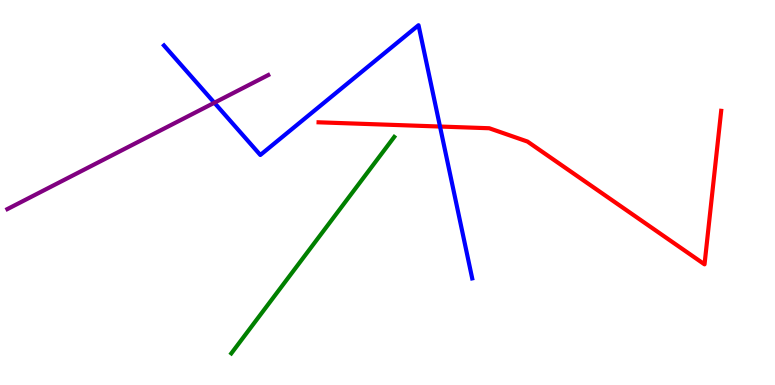[{'lines': ['blue', 'red'], 'intersections': [{'x': 5.68, 'y': 6.71}]}, {'lines': ['green', 'red'], 'intersections': []}, {'lines': ['purple', 'red'], 'intersections': []}, {'lines': ['blue', 'green'], 'intersections': []}, {'lines': ['blue', 'purple'], 'intersections': [{'x': 2.77, 'y': 7.33}]}, {'lines': ['green', 'purple'], 'intersections': []}]